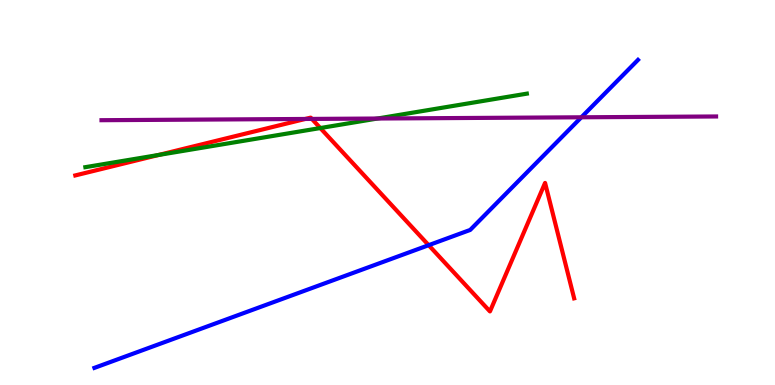[{'lines': ['blue', 'red'], 'intersections': [{'x': 5.53, 'y': 3.63}]}, {'lines': ['green', 'red'], 'intersections': [{'x': 2.05, 'y': 5.98}, {'x': 4.13, 'y': 6.67}]}, {'lines': ['purple', 'red'], 'intersections': [{'x': 3.94, 'y': 6.91}, {'x': 4.02, 'y': 6.91}]}, {'lines': ['blue', 'green'], 'intersections': []}, {'lines': ['blue', 'purple'], 'intersections': [{'x': 7.5, 'y': 6.95}]}, {'lines': ['green', 'purple'], 'intersections': [{'x': 4.87, 'y': 6.92}]}]